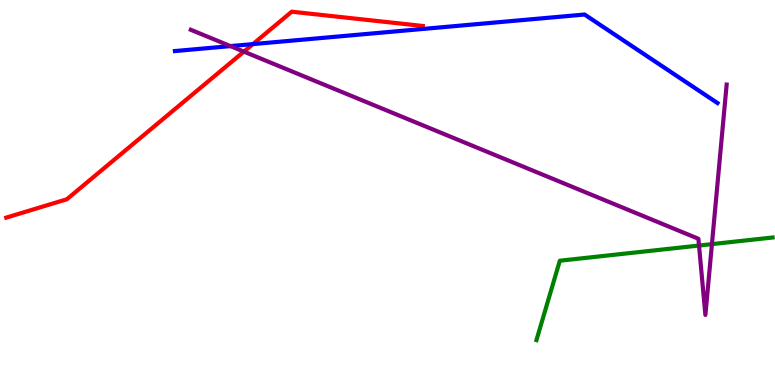[{'lines': ['blue', 'red'], 'intersections': [{'x': 3.26, 'y': 8.85}]}, {'lines': ['green', 'red'], 'intersections': []}, {'lines': ['purple', 'red'], 'intersections': [{'x': 3.15, 'y': 8.66}]}, {'lines': ['blue', 'green'], 'intersections': []}, {'lines': ['blue', 'purple'], 'intersections': [{'x': 2.97, 'y': 8.8}]}, {'lines': ['green', 'purple'], 'intersections': [{'x': 9.02, 'y': 3.62}, {'x': 9.19, 'y': 3.66}]}]